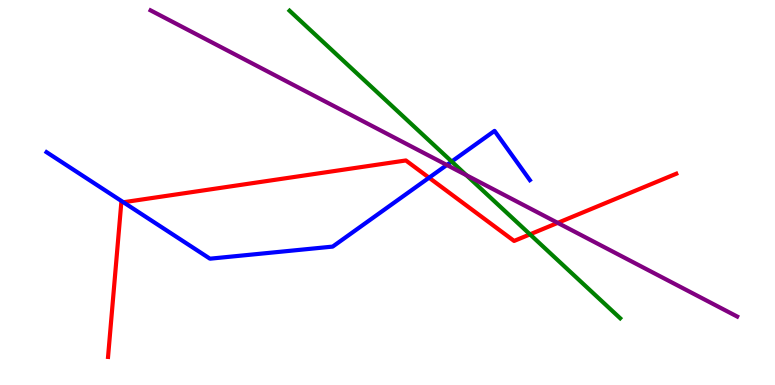[{'lines': ['blue', 'red'], 'intersections': [{'x': 1.59, 'y': 4.75}, {'x': 5.54, 'y': 5.38}]}, {'lines': ['green', 'red'], 'intersections': [{'x': 6.84, 'y': 3.91}]}, {'lines': ['purple', 'red'], 'intersections': [{'x': 7.2, 'y': 4.21}]}, {'lines': ['blue', 'green'], 'intersections': [{'x': 5.83, 'y': 5.8}]}, {'lines': ['blue', 'purple'], 'intersections': [{'x': 5.77, 'y': 5.71}]}, {'lines': ['green', 'purple'], 'intersections': [{'x': 6.02, 'y': 5.45}]}]